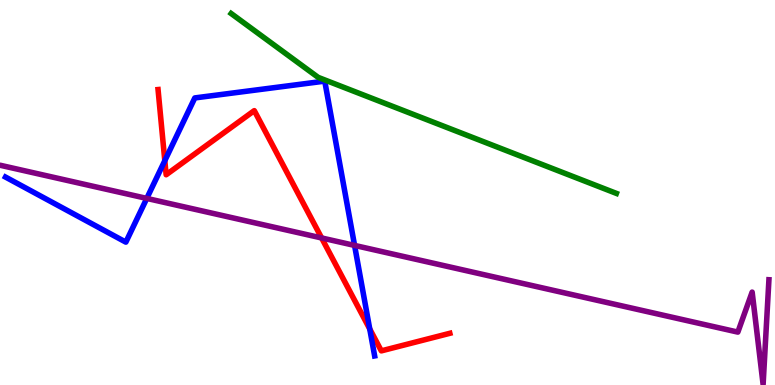[{'lines': ['blue', 'red'], 'intersections': [{'x': 2.13, 'y': 5.83}, {'x': 4.77, 'y': 1.46}]}, {'lines': ['green', 'red'], 'intersections': []}, {'lines': ['purple', 'red'], 'intersections': [{'x': 4.15, 'y': 3.82}]}, {'lines': ['blue', 'green'], 'intersections': []}, {'lines': ['blue', 'purple'], 'intersections': [{'x': 1.89, 'y': 4.85}, {'x': 4.58, 'y': 3.63}]}, {'lines': ['green', 'purple'], 'intersections': []}]